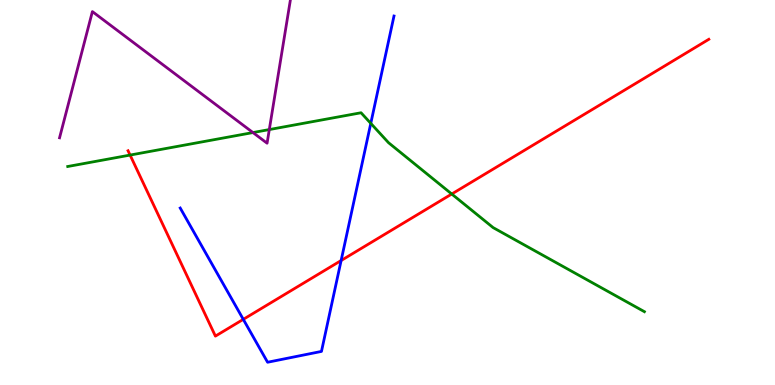[{'lines': ['blue', 'red'], 'intersections': [{'x': 3.14, 'y': 1.71}, {'x': 4.4, 'y': 3.23}]}, {'lines': ['green', 'red'], 'intersections': [{'x': 1.68, 'y': 5.97}, {'x': 5.83, 'y': 4.96}]}, {'lines': ['purple', 'red'], 'intersections': []}, {'lines': ['blue', 'green'], 'intersections': [{'x': 4.78, 'y': 6.8}]}, {'lines': ['blue', 'purple'], 'intersections': []}, {'lines': ['green', 'purple'], 'intersections': [{'x': 3.26, 'y': 6.56}, {'x': 3.47, 'y': 6.63}]}]